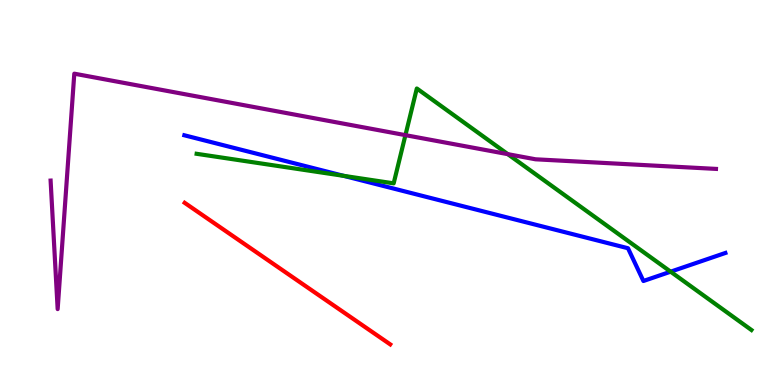[{'lines': ['blue', 'red'], 'intersections': []}, {'lines': ['green', 'red'], 'intersections': []}, {'lines': ['purple', 'red'], 'intersections': []}, {'lines': ['blue', 'green'], 'intersections': [{'x': 4.43, 'y': 5.43}, {'x': 8.65, 'y': 2.94}]}, {'lines': ['blue', 'purple'], 'intersections': []}, {'lines': ['green', 'purple'], 'intersections': [{'x': 5.23, 'y': 6.49}, {'x': 6.55, 'y': 6.0}]}]